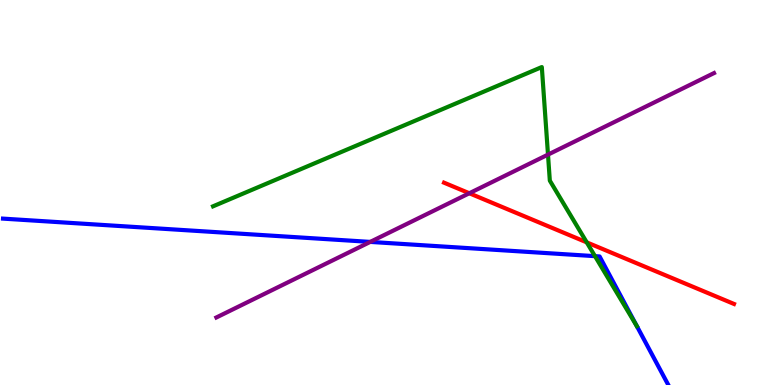[{'lines': ['blue', 'red'], 'intersections': []}, {'lines': ['green', 'red'], 'intersections': [{'x': 7.57, 'y': 3.7}]}, {'lines': ['purple', 'red'], 'intersections': [{'x': 6.06, 'y': 4.98}]}, {'lines': ['blue', 'green'], 'intersections': [{'x': 7.68, 'y': 3.35}]}, {'lines': ['blue', 'purple'], 'intersections': [{'x': 4.78, 'y': 3.72}]}, {'lines': ['green', 'purple'], 'intersections': [{'x': 7.07, 'y': 5.98}]}]